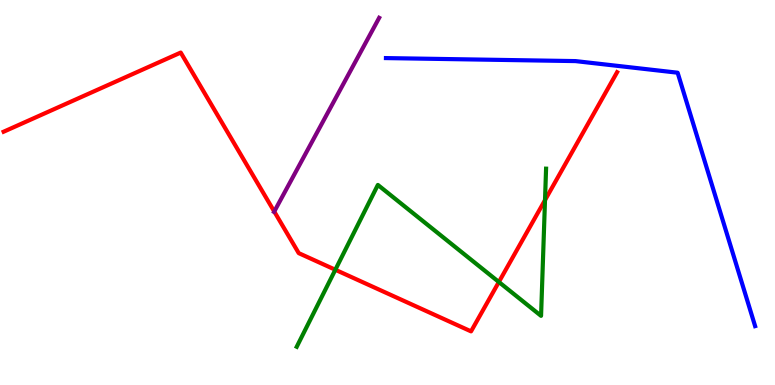[{'lines': ['blue', 'red'], 'intersections': []}, {'lines': ['green', 'red'], 'intersections': [{'x': 4.33, 'y': 2.99}, {'x': 6.44, 'y': 2.68}, {'x': 7.03, 'y': 4.8}]}, {'lines': ['purple', 'red'], 'intersections': [{'x': 3.54, 'y': 4.51}]}, {'lines': ['blue', 'green'], 'intersections': []}, {'lines': ['blue', 'purple'], 'intersections': []}, {'lines': ['green', 'purple'], 'intersections': []}]